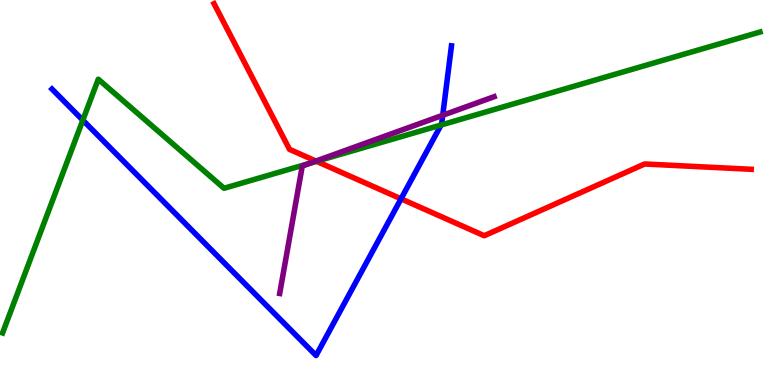[{'lines': ['blue', 'red'], 'intersections': [{'x': 5.17, 'y': 4.84}]}, {'lines': ['green', 'red'], 'intersections': [{'x': 4.08, 'y': 5.81}]}, {'lines': ['purple', 'red'], 'intersections': [{'x': 4.08, 'y': 5.82}]}, {'lines': ['blue', 'green'], 'intersections': [{'x': 1.07, 'y': 6.88}, {'x': 5.69, 'y': 6.75}]}, {'lines': ['blue', 'purple'], 'intersections': [{'x': 5.71, 'y': 7.01}]}, {'lines': ['green', 'purple'], 'intersections': [{'x': 4.0, 'y': 5.76}]}]